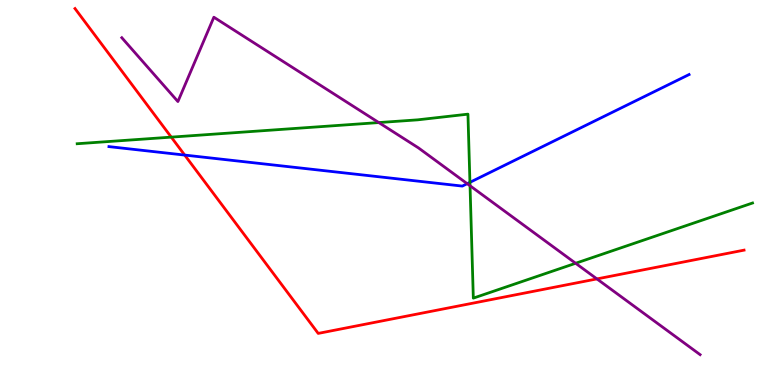[{'lines': ['blue', 'red'], 'intersections': [{'x': 2.38, 'y': 5.97}]}, {'lines': ['green', 'red'], 'intersections': [{'x': 2.21, 'y': 6.44}]}, {'lines': ['purple', 'red'], 'intersections': [{'x': 7.7, 'y': 2.76}]}, {'lines': ['blue', 'green'], 'intersections': [{'x': 6.06, 'y': 5.26}]}, {'lines': ['blue', 'purple'], 'intersections': [{'x': 6.03, 'y': 5.23}]}, {'lines': ['green', 'purple'], 'intersections': [{'x': 4.89, 'y': 6.82}, {'x': 6.06, 'y': 5.18}, {'x': 7.43, 'y': 3.16}]}]